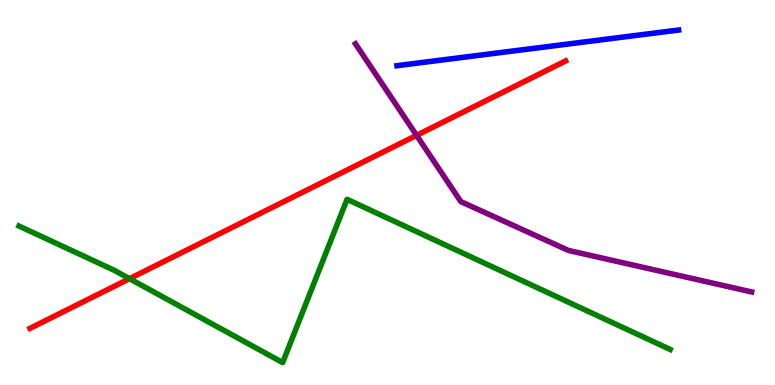[{'lines': ['blue', 'red'], 'intersections': []}, {'lines': ['green', 'red'], 'intersections': [{'x': 1.67, 'y': 2.76}]}, {'lines': ['purple', 'red'], 'intersections': [{'x': 5.38, 'y': 6.48}]}, {'lines': ['blue', 'green'], 'intersections': []}, {'lines': ['blue', 'purple'], 'intersections': []}, {'lines': ['green', 'purple'], 'intersections': []}]